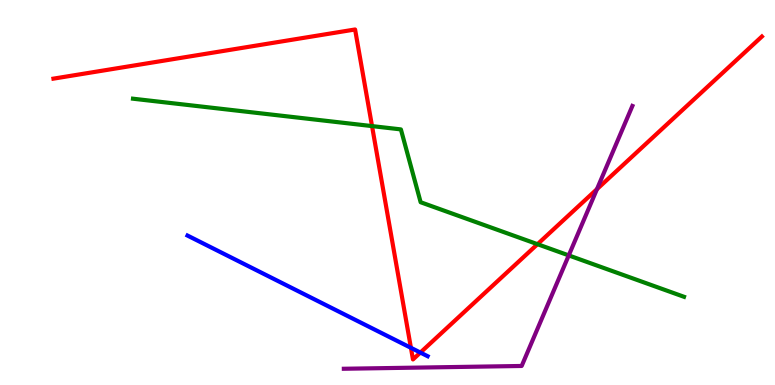[{'lines': ['blue', 'red'], 'intersections': [{'x': 5.3, 'y': 0.966}, {'x': 5.42, 'y': 0.843}]}, {'lines': ['green', 'red'], 'intersections': [{'x': 4.8, 'y': 6.72}, {'x': 6.94, 'y': 3.66}]}, {'lines': ['purple', 'red'], 'intersections': [{'x': 7.7, 'y': 5.09}]}, {'lines': ['blue', 'green'], 'intersections': []}, {'lines': ['blue', 'purple'], 'intersections': []}, {'lines': ['green', 'purple'], 'intersections': [{'x': 7.34, 'y': 3.37}]}]